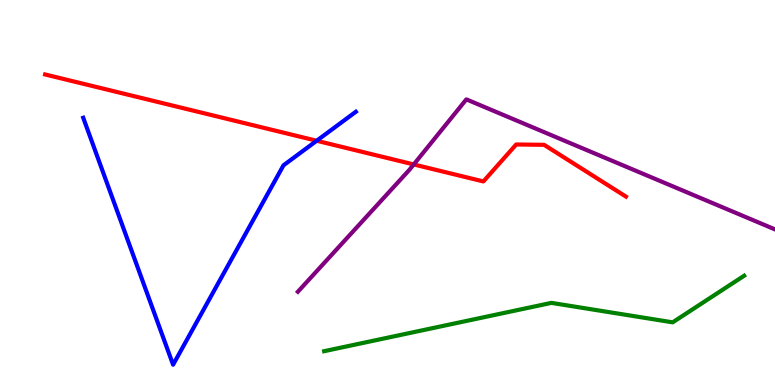[{'lines': ['blue', 'red'], 'intersections': [{'x': 4.09, 'y': 6.34}]}, {'lines': ['green', 'red'], 'intersections': []}, {'lines': ['purple', 'red'], 'intersections': [{'x': 5.34, 'y': 5.73}]}, {'lines': ['blue', 'green'], 'intersections': []}, {'lines': ['blue', 'purple'], 'intersections': []}, {'lines': ['green', 'purple'], 'intersections': []}]